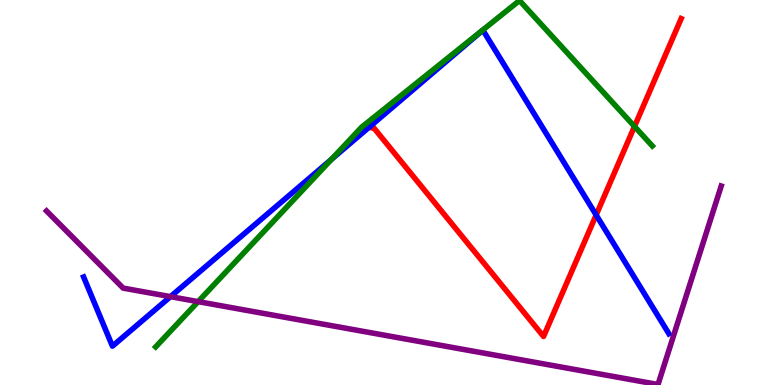[{'lines': ['blue', 'red'], 'intersections': [{'x': 4.79, 'y': 6.74}, {'x': 4.79, 'y': 6.75}, {'x': 7.69, 'y': 4.42}]}, {'lines': ['green', 'red'], 'intersections': [{'x': 8.19, 'y': 6.72}]}, {'lines': ['purple', 'red'], 'intersections': []}, {'lines': ['blue', 'green'], 'intersections': [{'x': 4.28, 'y': 5.86}]}, {'lines': ['blue', 'purple'], 'intersections': [{'x': 2.2, 'y': 2.29}]}, {'lines': ['green', 'purple'], 'intersections': [{'x': 2.56, 'y': 2.17}]}]